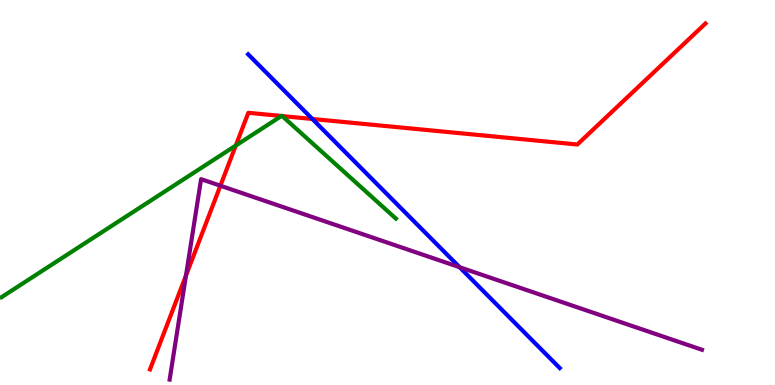[{'lines': ['blue', 'red'], 'intersections': [{'x': 4.03, 'y': 6.91}]}, {'lines': ['green', 'red'], 'intersections': [{'x': 3.04, 'y': 6.22}, {'x': 3.63, 'y': 6.99}, {'x': 3.64, 'y': 6.99}]}, {'lines': ['purple', 'red'], 'intersections': [{'x': 2.4, 'y': 2.84}, {'x': 2.84, 'y': 5.18}]}, {'lines': ['blue', 'green'], 'intersections': []}, {'lines': ['blue', 'purple'], 'intersections': [{'x': 5.93, 'y': 3.06}]}, {'lines': ['green', 'purple'], 'intersections': []}]